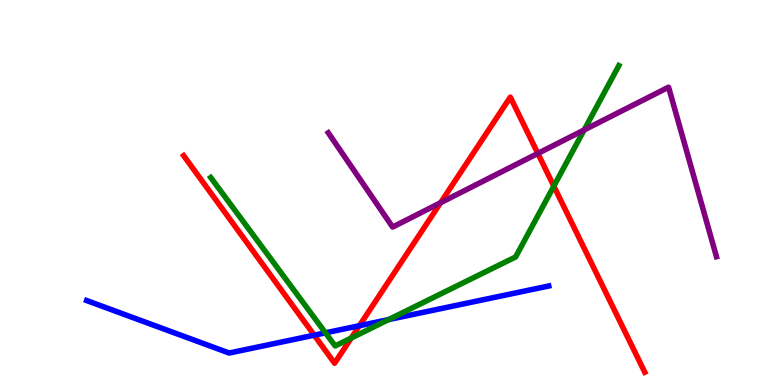[{'lines': ['blue', 'red'], 'intersections': [{'x': 4.05, 'y': 1.29}, {'x': 4.64, 'y': 1.54}]}, {'lines': ['green', 'red'], 'intersections': [{'x': 4.53, 'y': 1.22}, {'x': 7.15, 'y': 5.17}]}, {'lines': ['purple', 'red'], 'intersections': [{'x': 5.68, 'y': 4.73}, {'x': 6.94, 'y': 6.01}]}, {'lines': ['blue', 'green'], 'intersections': [{'x': 4.2, 'y': 1.36}, {'x': 5.01, 'y': 1.7}]}, {'lines': ['blue', 'purple'], 'intersections': []}, {'lines': ['green', 'purple'], 'intersections': [{'x': 7.54, 'y': 6.62}]}]